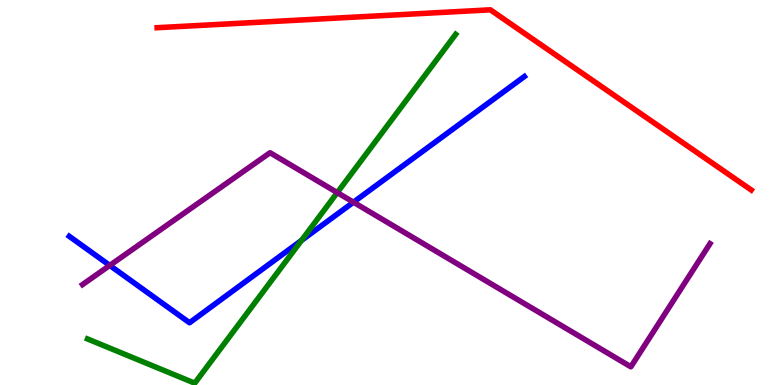[{'lines': ['blue', 'red'], 'intersections': []}, {'lines': ['green', 'red'], 'intersections': []}, {'lines': ['purple', 'red'], 'intersections': []}, {'lines': ['blue', 'green'], 'intersections': [{'x': 3.89, 'y': 3.76}]}, {'lines': ['blue', 'purple'], 'intersections': [{'x': 1.42, 'y': 3.11}, {'x': 4.56, 'y': 4.75}]}, {'lines': ['green', 'purple'], 'intersections': [{'x': 4.35, 'y': 5.0}]}]